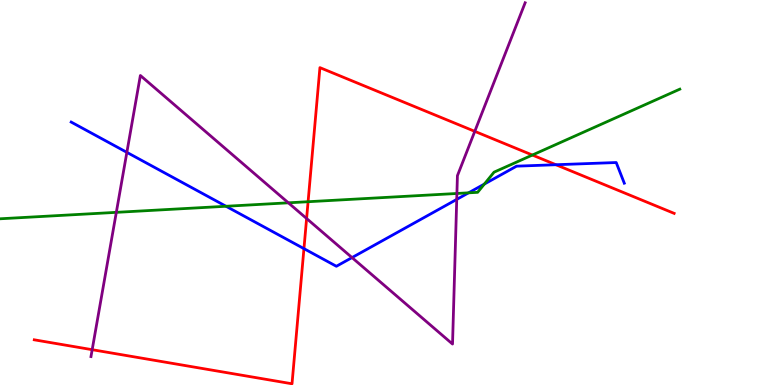[{'lines': ['blue', 'red'], 'intersections': [{'x': 3.92, 'y': 3.54}, {'x': 7.17, 'y': 5.72}]}, {'lines': ['green', 'red'], 'intersections': [{'x': 3.98, 'y': 4.76}, {'x': 6.87, 'y': 5.97}]}, {'lines': ['purple', 'red'], 'intersections': [{'x': 1.19, 'y': 0.917}, {'x': 3.96, 'y': 4.32}, {'x': 6.13, 'y': 6.59}]}, {'lines': ['blue', 'green'], 'intersections': [{'x': 2.92, 'y': 4.64}, {'x': 6.05, 'y': 4.99}, {'x': 6.25, 'y': 5.22}]}, {'lines': ['blue', 'purple'], 'intersections': [{'x': 1.64, 'y': 6.04}, {'x': 4.54, 'y': 3.31}, {'x': 5.89, 'y': 4.82}]}, {'lines': ['green', 'purple'], 'intersections': [{'x': 1.5, 'y': 4.48}, {'x': 3.72, 'y': 4.73}, {'x': 5.9, 'y': 4.97}]}]